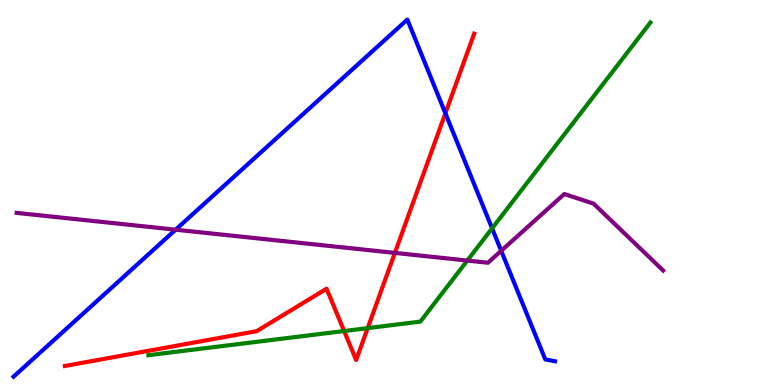[{'lines': ['blue', 'red'], 'intersections': [{'x': 5.75, 'y': 7.06}]}, {'lines': ['green', 'red'], 'intersections': [{'x': 4.44, 'y': 1.4}, {'x': 4.74, 'y': 1.48}]}, {'lines': ['purple', 'red'], 'intersections': [{'x': 5.1, 'y': 3.43}]}, {'lines': ['blue', 'green'], 'intersections': [{'x': 6.35, 'y': 4.07}]}, {'lines': ['blue', 'purple'], 'intersections': [{'x': 2.27, 'y': 4.03}, {'x': 6.47, 'y': 3.49}]}, {'lines': ['green', 'purple'], 'intersections': [{'x': 6.03, 'y': 3.23}]}]